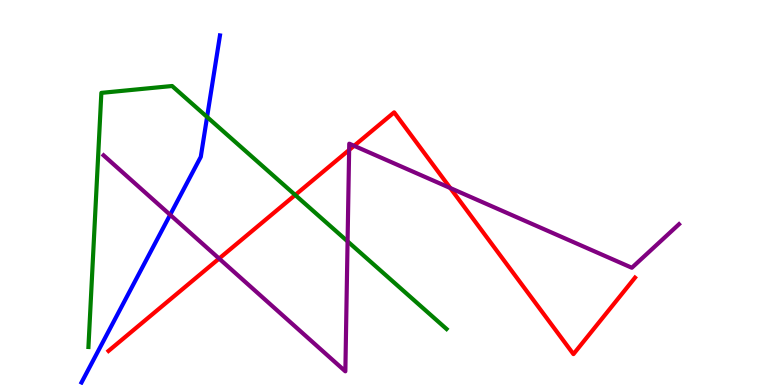[{'lines': ['blue', 'red'], 'intersections': []}, {'lines': ['green', 'red'], 'intersections': [{'x': 3.81, 'y': 4.94}]}, {'lines': ['purple', 'red'], 'intersections': [{'x': 2.83, 'y': 3.28}, {'x': 4.51, 'y': 6.11}, {'x': 4.57, 'y': 6.21}, {'x': 5.81, 'y': 5.12}]}, {'lines': ['blue', 'green'], 'intersections': [{'x': 2.67, 'y': 6.96}]}, {'lines': ['blue', 'purple'], 'intersections': [{'x': 2.2, 'y': 4.42}]}, {'lines': ['green', 'purple'], 'intersections': [{'x': 4.48, 'y': 3.73}]}]